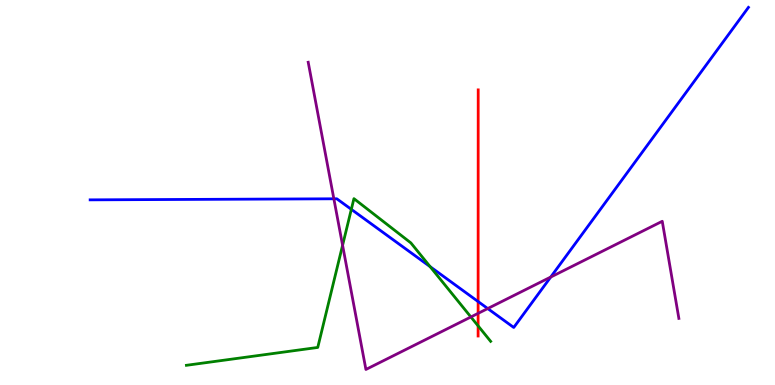[{'lines': ['blue', 'red'], 'intersections': [{'x': 6.17, 'y': 2.17}]}, {'lines': ['green', 'red'], 'intersections': [{'x': 6.17, 'y': 1.54}]}, {'lines': ['purple', 'red'], 'intersections': [{'x': 6.17, 'y': 1.86}]}, {'lines': ['blue', 'green'], 'intersections': [{'x': 4.53, 'y': 4.56}, {'x': 5.55, 'y': 3.07}]}, {'lines': ['blue', 'purple'], 'intersections': [{'x': 4.31, 'y': 4.84}, {'x': 6.29, 'y': 1.99}, {'x': 7.11, 'y': 2.8}]}, {'lines': ['green', 'purple'], 'intersections': [{'x': 4.42, 'y': 3.63}, {'x': 6.08, 'y': 1.77}]}]